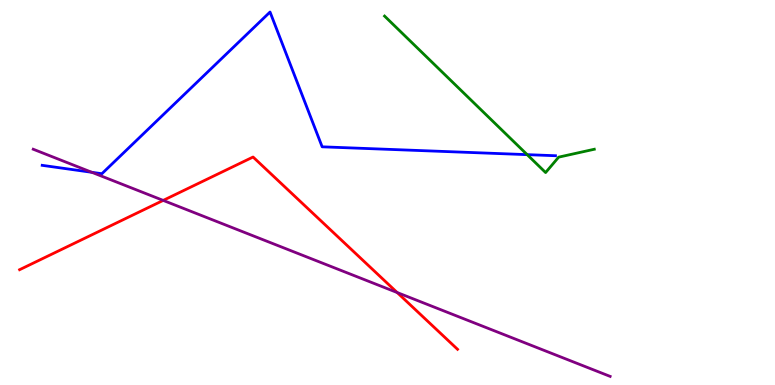[{'lines': ['blue', 'red'], 'intersections': []}, {'lines': ['green', 'red'], 'intersections': []}, {'lines': ['purple', 'red'], 'intersections': [{'x': 2.11, 'y': 4.79}, {'x': 5.12, 'y': 2.4}]}, {'lines': ['blue', 'green'], 'intersections': [{'x': 6.8, 'y': 5.98}]}, {'lines': ['blue', 'purple'], 'intersections': [{'x': 1.18, 'y': 5.52}]}, {'lines': ['green', 'purple'], 'intersections': []}]